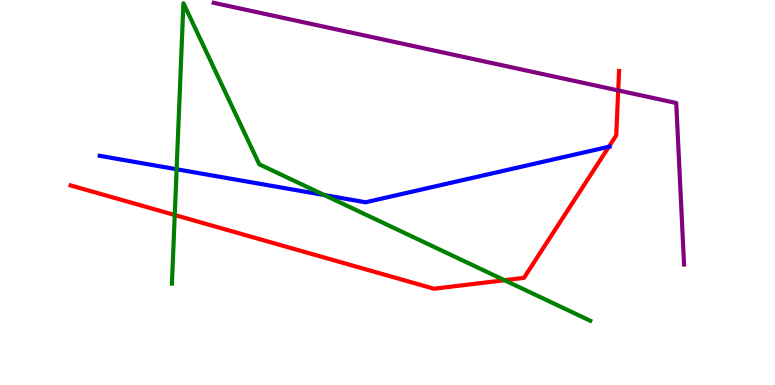[{'lines': ['blue', 'red'], 'intersections': [{'x': 7.86, 'y': 6.19}]}, {'lines': ['green', 'red'], 'intersections': [{'x': 2.25, 'y': 4.42}, {'x': 6.51, 'y': 2.72}]}, {'lines': ['purple', 'red'], 'intersections': [{'x': 7.98, 'y': 7.65}]}, {'lines': ['blue', 'green'], 'intersections': [{'x': 2.28, 'y': 5.6}, {'x': 4.19, 'y': 4.93}]}, {'lines': ['blue', 'purple'], 'intersections': []}, {'lines': ['green', 'purple'], 'intersections': []}]